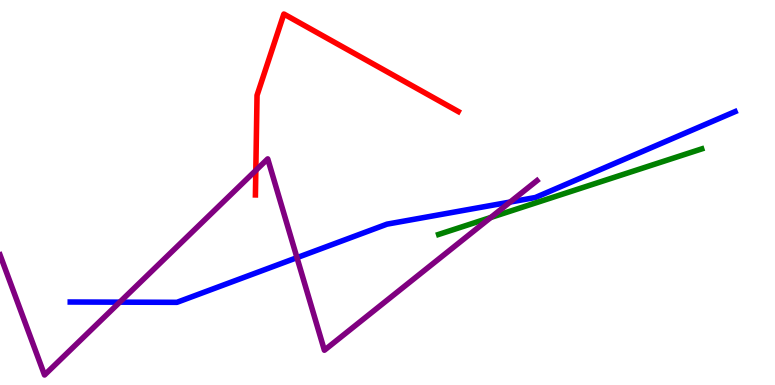[{'lines': ['blue', 'red'], 'intersections': []}, {'lines': ['green', 'red'], 'intersections': []}, {'lines': ['purple', 'red'], 'intersections': [{'x': 3.3, 'y': 5.57}]}, {'lines': ['blue', 'green'], 'intersections': []}, {'lines': ['blue', 'purple'], 'intersections': [{'x': 1.55, 'y': 2.15}, {'x': 3.83, 'y': 3.31}, {'x': 6.58, 'y': 4.75}]}, {'lines': ['green', 'purple'], 'intersections': [{'x': 6.33, 'y': 4.35}]}]